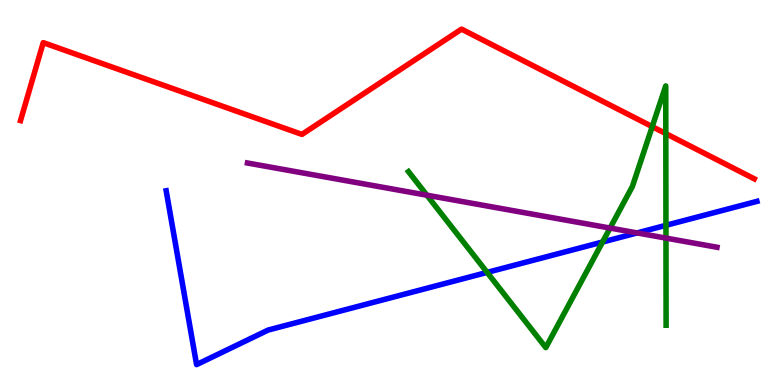[{'lines': ['blue', 'red'], 'intersections': []}, {'lines': ['green', 'red'], 'intersections': [{'x': 8.42, 'y': 6.71}, {'x': 8.59, 'y': 6.53}]}, {'lines': ['purple', 'red'], 'intersections': []}, {'lines': ['blue', 'green'], 'intersections': [{'x': 6.29, 'y': 2.92}, {'x': 7.77, 'y': 3.71}, {'x': 8.59, 'y': 4.15}]}, {'lines': ['blue', 'purple'], 'intersections': [{'x': 8.22, 'y': 3.95}]}, {'lines': ['green', 'purple'], 'intersections': [{'x': 5.51, 'y': 4.93}, {'x': 7.87, 'y': 4.08}, {'x': 8.59, 'y': 3.82}]}]